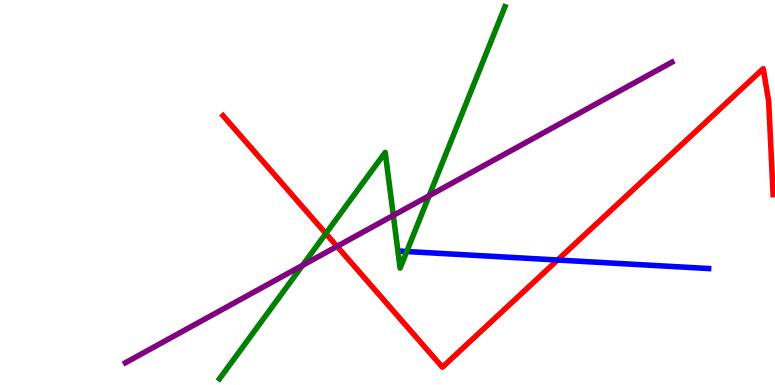[{'lines': ['blue', 'red'], 'intersections': [{'x': 7.19, 'y': 3.25}]}, {'lines': ['green', 'red'], 'intersections': [{'x': 4.2, 'y': 3.93}]}, {'lines': ['purple', 'red'], 'intersections': [{'x': 4.35, 'y': 3.6}]}, {'lines': ['blue', 'green'], 'intersections': [{'x': 5.25, 'y': 3.47}]}, {'lines': ['blue', 'purple'], 'intersections': []}, {'lines': ['green', 'purple'], 'intersections': [{'x': 3.9, 'y': 3.11}, {'x': 5.08, 'y': 4.4}, {'x': 5.54, 'y': 4.92}]}]